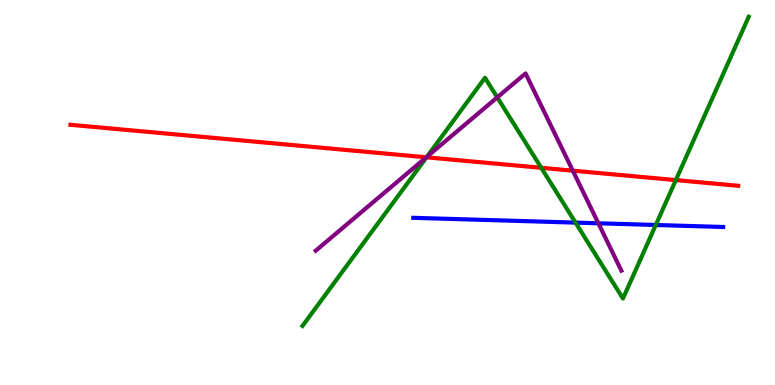[{'lines': ['blue', 'red'], 'intersections': []}, {'lines': ['green', 'red'], 'intersections': [{'x': 5.5, 'y': 5.91}, {'x': 6.98, 'y': 5.64}, {'x': 8.72, 'y': 5.32}]}, {'lines': ['purple', 'red'], 'intersections': [{'x': 5.5, 'y': 5.91}, {'x': 7.39, 'y': 5.57}]}, {'lines': ['blue', 'green'], 'intersections': [{'x': 7.43, 'y': 4.22}, {'x': 8.46, 'y': 4.16}]}, {'lines': ['blue', 'purple'], 'intersections': [{'x': 7.72, 'y': 4.2}]}, {'lines': ['green', 'purple'], 'intersections': [{'x': 5.51, 'y': 5.93}, {'x': 6.42, 'y': 7.47}]}]